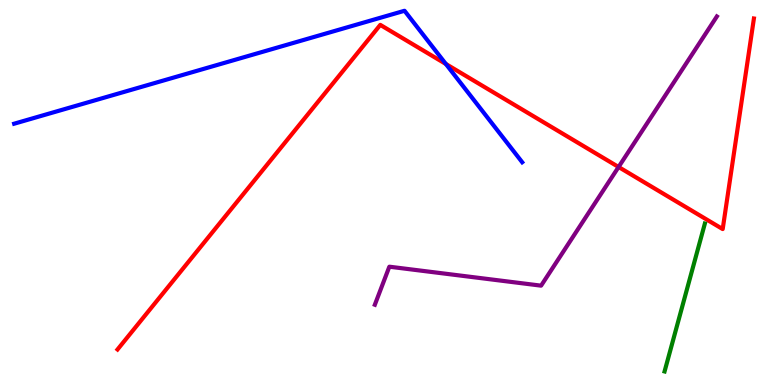[{'lines': ['blue', 'red'], 'intersections': [{'x': 5.75, 'y': 8.34}]}, {'lines': ['green', 'red'], 'intersections': []}, {'lines': ['purple', 'red'], 'intersections': [{'x': 7.98, 'y': 5.66}]}, {'lines': ['blue', 'green'], 'intersections': []}, {'lines': ['blue', 'purple'], 'intersections': []}, {'lines': ['green', 'purple'], 'intersections': []}]